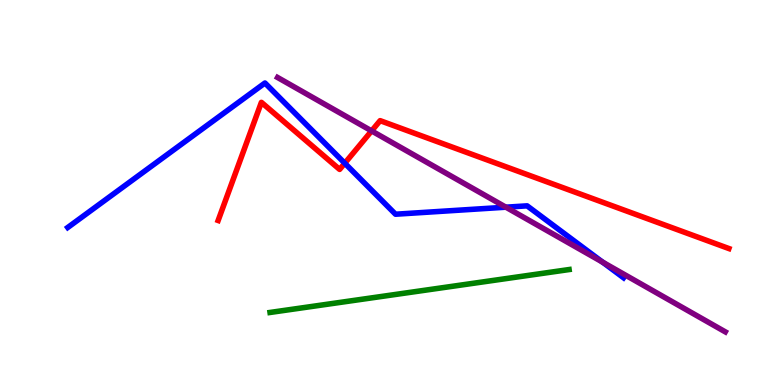[{'lines': ['blue', 'red'], 'intersections': [{'x': 4.45, 'y': 5.76}]}, {'lines': ['green', 'red'], 'intersections': []}, {'lines': ['purple', 'red'], 'intersections': [{'x': 4.79, 'y': 6.6}]}, {'lines': ['blue', 'green'], 'intersections': []}, {'lines': ['blue', 'purple'], 'intersections': [{'x': 6.53, 'y': 4.62}, {'x': 7.78, 'y': 3.19}]}, {'lines': ['green', 'purple'], 'intersections': []}]